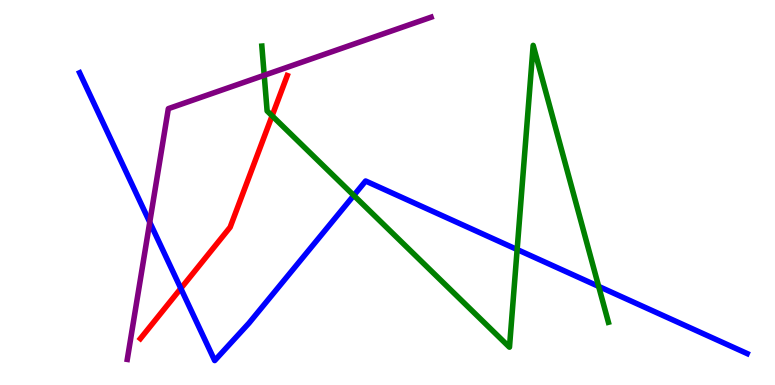[{'lines': ['blue', 'red'], 'intersections': [{'x': 2.33, 'y': 2.51}]}, {'lines': ['green', 'red'], 'intersections': [{'x': 3.51, 'y': 6.99}]}, {'lines': ['purple', 'red'], 'intersections': []}, {'lines': ['blue', 'green'], 'intersections': [{'x': 4.56, 'y': 4.92}, {'x': 6.67, 'y': 3.52}, {'x': 7.72, 'y': 2.56}]}, {'lines': ['blue', 'purple'], 'intersections': [{'x': 1.93, 'y': 4.23}]}, {'lines': ['green', 'purple'], 'intersections': [{'x': 3.41, 'y': 8.04}]}]